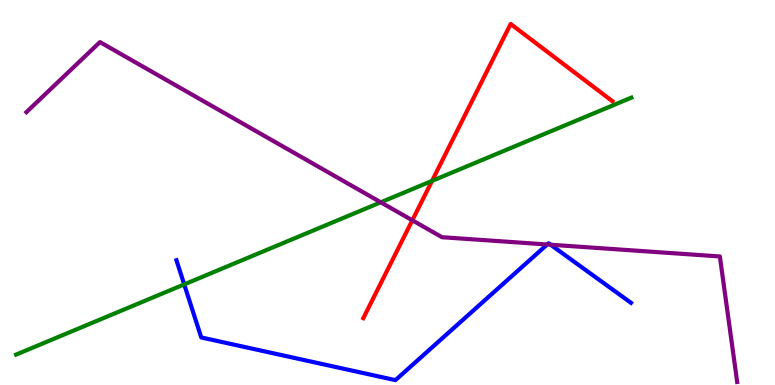[{'lines': ['blue', 'red'], 'intersections': []}, {'lines': ['green', 'red'], 'intersections': [{'x': 5.57, 'y': 5.3}]}, {'lines': ['purple', 'red'], 'intersections': [{'x': 5.32, 'y': 4.28}]}, {'lines': ['blue', 'green'], 'intersections': [{'x': 2.38, 'y': 2.61}]}, {'lines': ['blue', 'purple'], 'intersections': [{'x': 7.06, 'y': 3.65}, {'x': 7.1, 'y': 3.64}]}, {'lines': ['green', 'purple'], 'intersections': [{'x': 4.91, 'y': 4.75}]}]